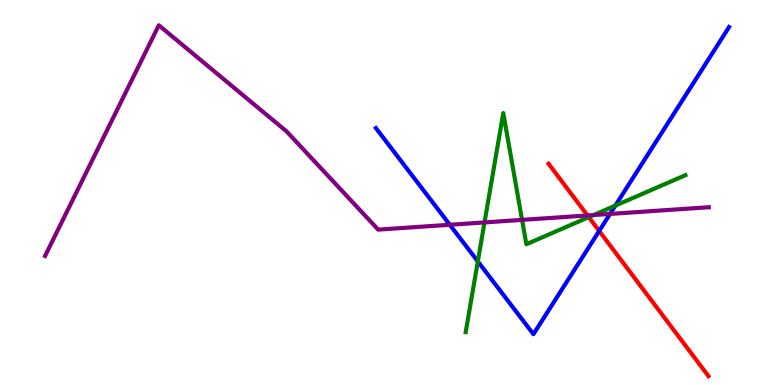[{'lines': ['blue', 'red'], 'intersections': [{'x': 7.73, 'y': 4.0}]}, {'lines': ['green', 'red'], 'intersections': [{'x': 7.6, 'y': 4.36}]}, {'lines': ['purple', 'red'], 'intersections': [{'x': 7.58, 'y': 4.4}]}, {'lines': ['blue', 'green'], 'intersections': [{'x': 6.17, 'y': 3.21}, {'x': 7.94, 'y': 4.66}]}, {'lines': ['blue', 'purple'], 'intersections': [{'x': 5.8, 'y': 4.16}, {'x': 7.87, 'y': 4.44}]}, {'lines': ['green', 'purple'], 'intersections': [{'x': 6.25, 'y': 4.22}, {'x': 6.74, 'y': 4.29}, {'x': 7.66, 'y': 4.41}]}]